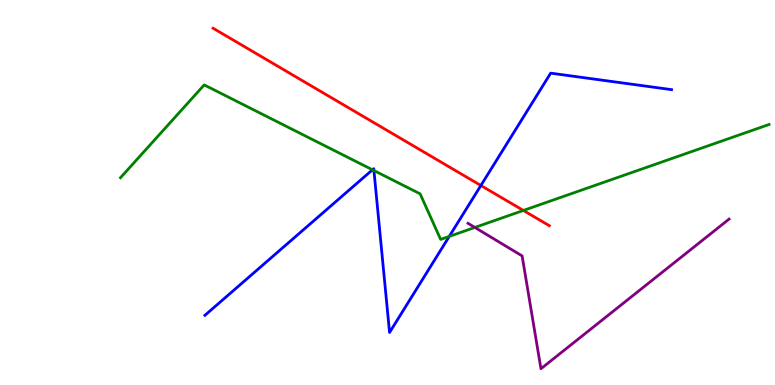[{'lines': ['blue', 'red'], 'intersections': [{'x': 6.2, 'y': 5.18}]}, {'lines': ['green', 'red'], 'intersections': [{'x': 6.75, 'y': 4.53}]}, {'lines': ['purple', 'red'], 'intersections': []}, {'lines': ['blue', 'green'], 'intersections': [{'x': 4.81, 'y': 5.59}, {'x': 4.82, 'y': 5.57}, {'x': 5.8, 'y': 3.86}]}, {'lines': ['blue', 'purple'], 'intersections': []}, {'lines': ['green', 'purple'], 'intersections': [{'x': 6.13, 'y': 4.09}]}]